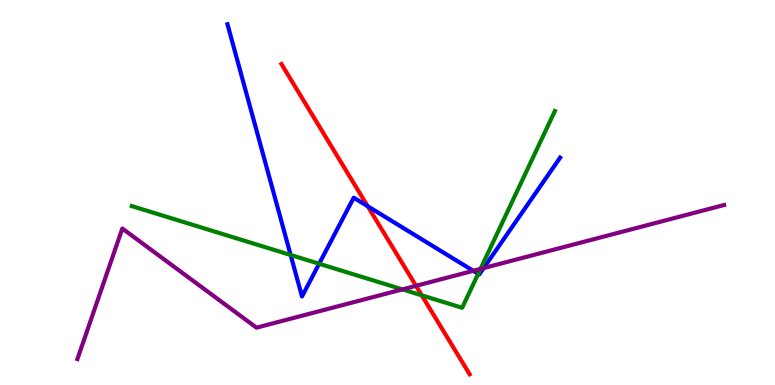[{'lines': ['blue', 'red'], 'intersections': [{'x': 4.74, 'y': 4.64}]}, {'lines': ['green', 'red'], 'intersections': [{'x': 5.44, 'y': 2.33}]}, {'lines': ['purple', 'red'], 'intersections': [{'x': 5.37, 'y': 2.58}]}, {'lines': ['blue', 'green'], 'intersections': [{'x': 3.75, 'y': 3.38}, {'x': 4.12, 'y': 3.15}, {'x': 6.17, 'y': 2.89}]}, {'lines': ['blue', 'purple'], 'intersections': [{'x': 6.11, 'y': 2.97}, {'x': 6.24, 'y': 3.04}]}, {'lines': ['green', 'purple'], 'intersections': [{'x': 5.19, 'y': 2.48}, {'x': 6.2, 'y': 3.02}]}]